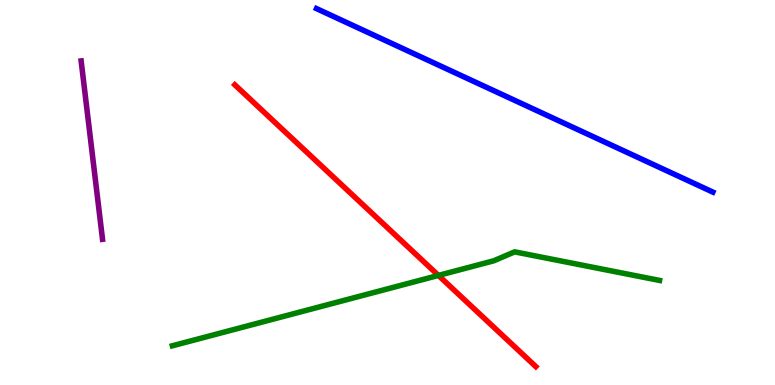[{'lines': ['blue', 'red'], 'intersections': []}, {'lines': ['green', 'red'], 'intersections': [{'x': 5.66, 'y': 2.85}]}, {'lines': ['purple', 'red'], 'intersections': []}, {'lines': ['blue', 'green'], 'intersections': []}, {'lines': ['blue', 'purple'], 'intersections': []}, {'lines': ['green', 'purple'], 'intersections': []}]